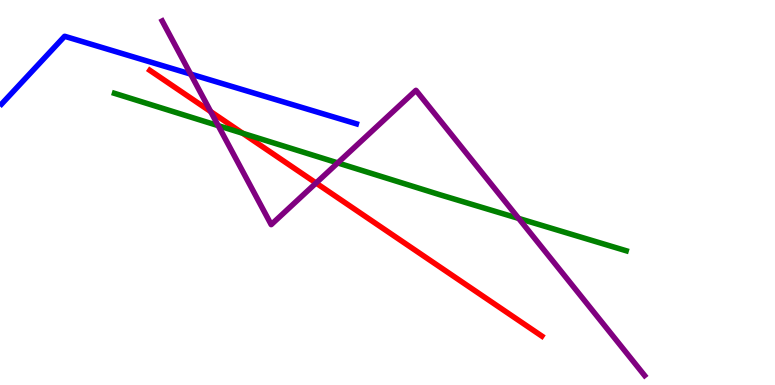[{'lines': ['blue', 'red'], 'intersections': []}, {'lines': ['green', 'red'], 'intersections': [{'x': 3.13, 'y': 6.54}]}, {'lines': ['purple', 'red'], 'intersections': [{'x': 2.72, 'y': 7.1}, {'x': 4.08, 'y': 5.25}]}, {'lines': ['blue', 'green'], 'intersections': []}, {'lines': ['blue', 'purple'], 'intersections': [{'x': 2.46, 'y': 8.08}]}, {'lines': ['green', 'purple'], 'intersections': [{'x': 2.82, 'y': 6.74}, {'x': 4.36, 'y': 5.77}, {'x': 6.69, 'y': 4.33}]}]